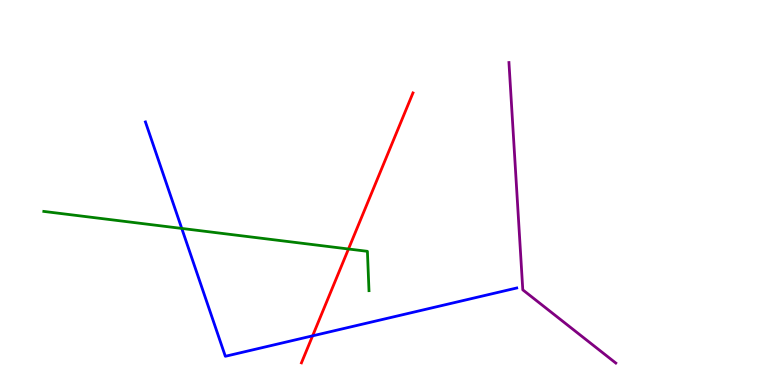[{'lines': ['blue', 'red'], 'intersections': [{'x': 4.03, 'y': 1.28}]}, {'lines': ['green', 'red'], 'intersections': [{'x': 4.5, 'y': 3.53}]}, {'lines': ['purple', 'red'], 'intersections': []}, {'lines': ['blue', 'green'], 'intersections': [{'x': 2.35, 'y': 4.07}]}, {'lines': ['blue', 'purple'], 'intersections': []}, {'lines': ['green', 'purple'], 'intersections': []}]